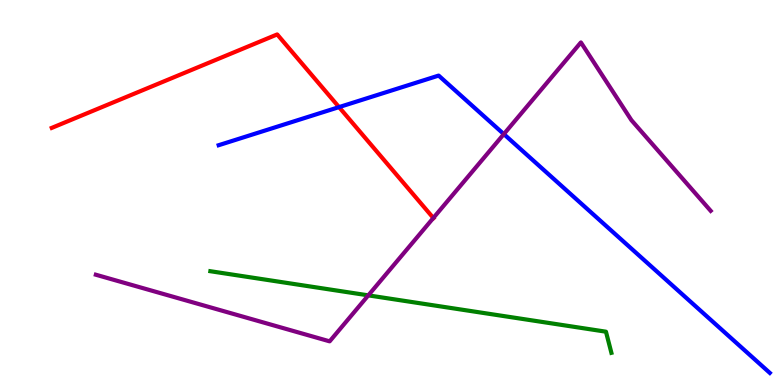[{'lines': ['blue', 'red'], 'intersections': [{'x': 4.37, 'y': 7.22}]}, {'lines': ['green', 'red'], 'intersections': []}, {'lines': ['purple', 'red'], 'intersections': [{'x': 5.59, 'y': 4.34}]}, {'lines': ['blue', 'green'], 'intersections': []}, {'lines': ['blue', 'purple'], 'intersections': [{'x': 6.5, 'y': 6.52}]}, {'lines': ['green', 'purple'], 'intersections': [{'x': 4.75, 'y': 2.33}]}]